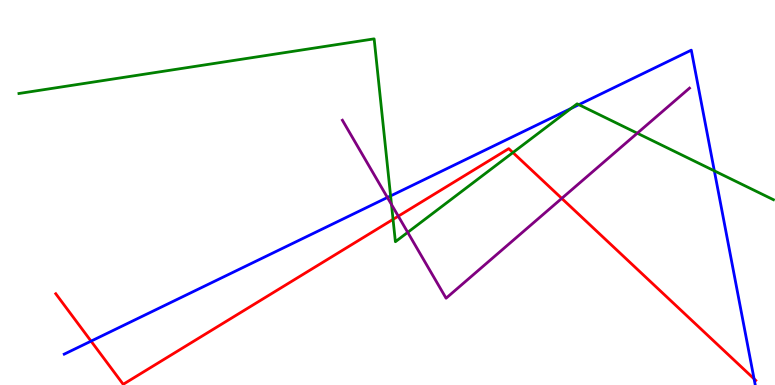[{'lines': ['blue', 'red'], 'intersections': [{'x': 1.17, 'y': 1.14}, {'x': 9.73, 'y': 0.16}]}, {'lines': ['green', 'red'], 'intersections': [{'x': 5.07, 'y': 4.3}, {'x': 6.62, 'y': 6.04}]}, {'lines': ['purple', 'red'], 'intersections': [{'x': 5.14, 'y': 4.39}, {'x': 7.25, 'y': 4.85}]}, {'lines': ['blue', 'green'], 'intersections': [{'x': 5.04, 'y': 4.91}, {'x': 7.37, 'y': 7.18}, {'x': 7.47, 'y': 7.28}, {'x': 9.22, 'y': 5.56}]}, {'lines': ['blue', 'purple'], 'intersections': [{'x': 5.0, 'y': 4.87}]}, {'lines': ['green', 'purple'], 'intersections': [{'x': 5.05, 'y': 4.69}, {'x': 5.26, 'y': 3.96}, {'x': 8.22, 'y': 6.54}]}]